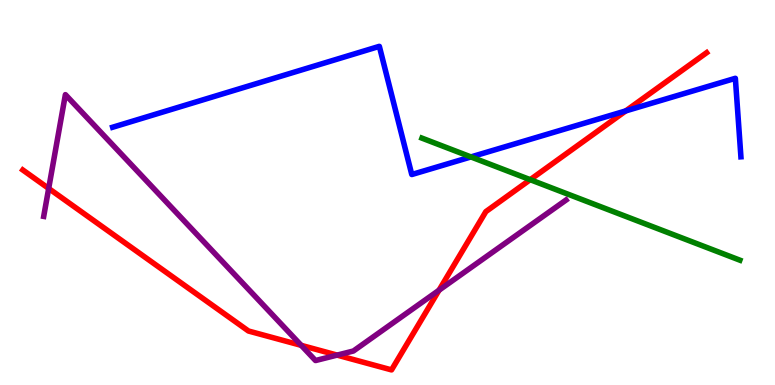[{'lines': ['blue', 'red'], 'intersections': [{'x': 8.07, 'y': 7.12}]}, {'lines': ['green', 'red'], 'intersections': [{'x': 6.84, 'y': 5.33}]}, {'lines': ['purple', 'red'], 'intersections': [{'x': 0.628, 'y': 5.11}, {'x': 3.89, 'y': 1.03}, {'x': 4.35, 'y': 0.776}, {'x': 5.66, 'y': 2.46}]}, {'lines': ['blue', 'green'], 'intersections': [{'x': 6.08, 'y': 5.92}]}, {'lines': ['blue', 'purple'], 'intersections': []}, {'lines': ['green', 'purple'], 'intersections': []}]